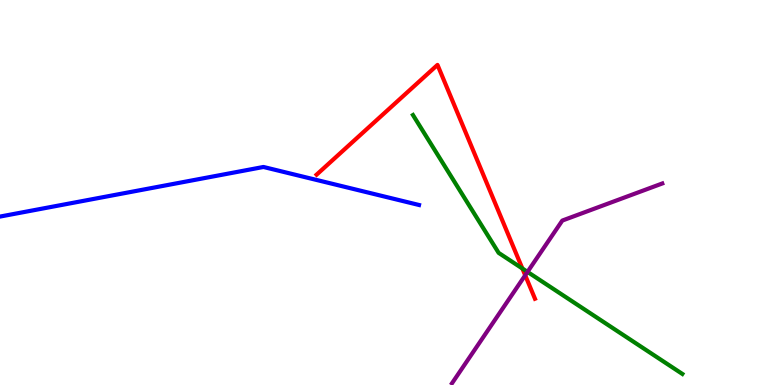[{'lines': ['blue', 'red'], 'intersections': []}, {'lines': ['green', 'red'], 'intersections': [{'x': 6.74, 'y': 3.03}]}, {'lines': ['purple', 'red'], 'intersections': [{'x': 6.78, 'y': 2.85}]}, {'lines': ['blue', 'green'], 'intersections': []}, {'lines': ['blue', 'purple'], 'intersections': []}, {'lines': ['green', 'purple'], 'intersections': [{'x': 6.81, 'y': 2.94}]}]